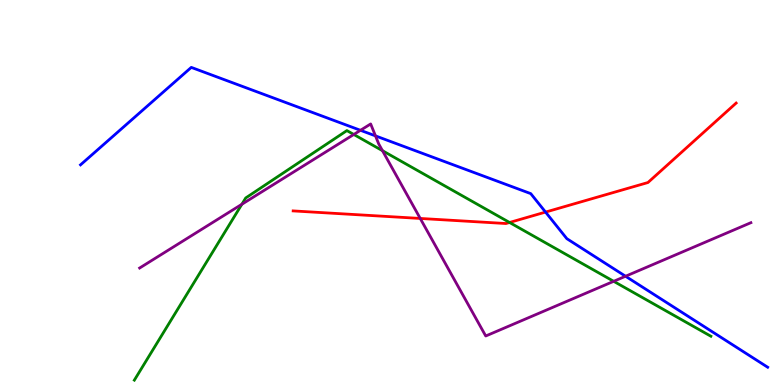[{'lines': ['blue', 'red'], 'intersections': [{'x': 7.04, 'y': 4.49}]}, {'lines': ['green', 'red'], 'intersections': [{'x': 6.57, 'y': 4.22}]}, {'lines': ['purple', 'red'], 'intersections': [{'x': 5.42, 'y': 4.33}]}, {'lines': ['blue', 'green'], 'intersections': []}, {'lines': ['blue', 'purple'], 'intersections': [{'x': 4.65, 'y': 6.62}, {'x': 4.84, 'y': 6.47}, {'x': 8.07, 'y': 2.82}]}, {'lines': ['green', 'purple'], 'intersections': [{'x': 3.12, 'y': 4.69}, {'x': 4.57, 'y': 6.51}, {'x': 4.94, 'y': 6.09}, {'x': 7.92, 'y': 2.69}]}]